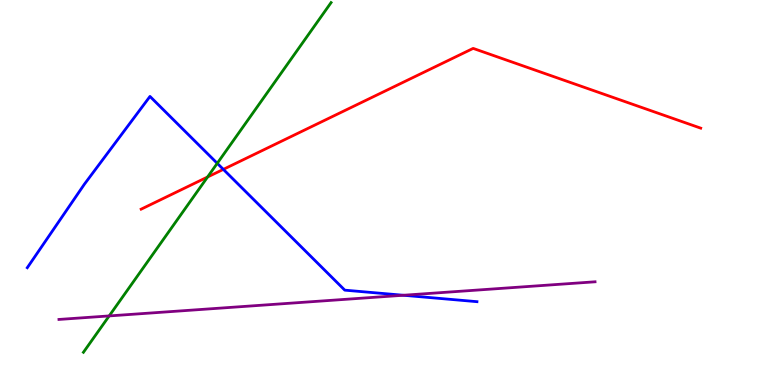[{'lines': ['blue', 'red'], 'intersections': [{'x': 2.88, 'y': 5.6}]}, {'lines': ['green', 'red'], 'intersections': [{'x': 2.68, 'y': 5.4}]}, {'lines': ['purple', 'red'], 'intersections': []}, {'lines': ['blue', 'green'], 'intersections': [{'x': 2.8, 'y': 5.76}]}, {'lines': ['blue', 'purple'], 'intersections': [{'x': 5.2, 'y': 2.33}]}, {'lines': ['green', 'purple'], 'intersections': [{'x': 1.41, 'y': 1.79}]}]